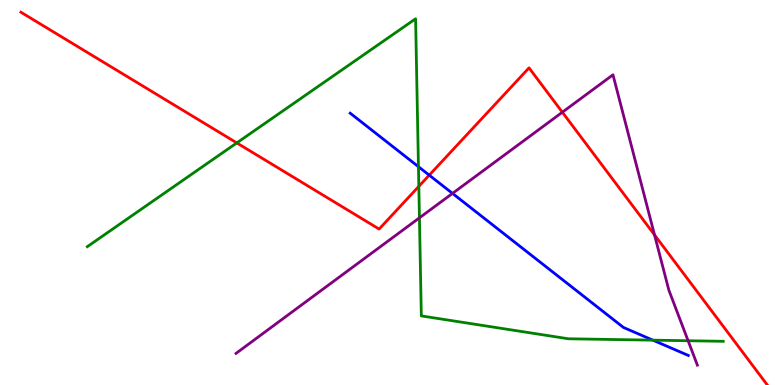[{'lines': ['blue', 'red'], 'intersections': [{'x': 5.54, 'y': 5.45}]}, {'lines': ['green', 'red'], 'intersections': [{'x': 3.06, 'y': 6.29}, {'x': 5.4, 'y': 5.16}]}, {'lines': ['purple', 'red'], 'intersections': [{'x': 7.26, 'y': 7.09}, {'x': 8.45, 'y': 3.9}]}, {'lines': ['blue', 'green'], 'intersections': [{'x': 5.4, 'y': 5.67}, {'x': 8.42, 'y': 1.16}]}, {'lines': ['blue', 'purple'], 'intersections': [{'x': 5.84, 'y': 4.98}]}, {'lines': ['green', 'purple'], 'intersections': [{'x': 5.41, 'y': 4.34}, {'x': 8.88, 'y': 1.15}]}]